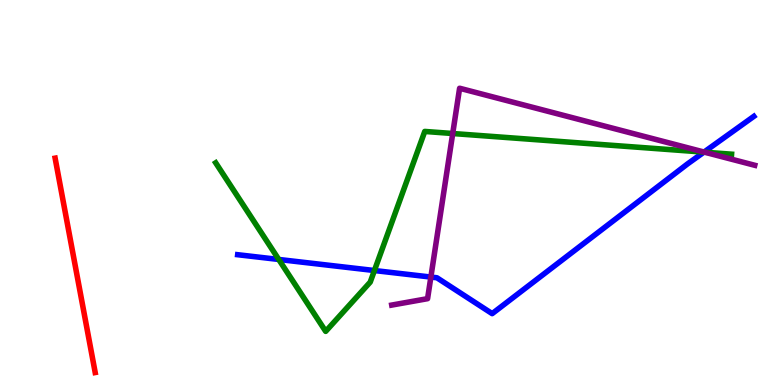[{'lines': ['blue', 'red'], 'intersections': []}, {'lines': ['green', 'red'], 'intersections': []}, {'lines': ['purple', 'red'], 'intersections': []}, {'lines': ['blue', 'green'], 'intersections': [{'x': 3.6, 'y': 3.26}, {'x': 4.83, 'y': 2.97}, {'x': 9.08, 'y': 6.05}]}, {'lines': ['blue', 'purple'], 'intersections': [{'x': 5.56, 'y': 2.8}, {'x': 9.08, 'y': 6.05}]}, {'lines': ['green', 'purple'], 'intersections': [{'x': 5.84, 'y': 6.53}, {'x': 9.09, 'y': 6.05}]}]